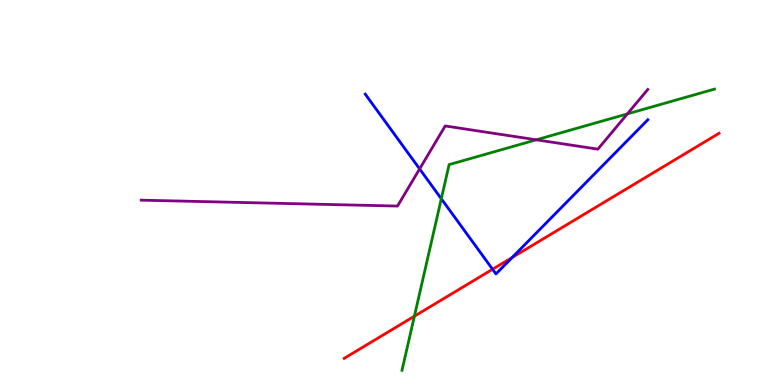[{'lines': ['blue', 'red'], 'intersections': [{'x': 6.36, 'y': 3.01}, {'x': 6.61, 'y': 3.31}]}, {'lines': ['green', 'red'], 'intersections': [{'x': 5.35, 'y': 1.79}]}, {'lines': ['purple', 'red'], 'intersections': []}, {'lines': ['blue', 'green'], 'intersections': [{'x': 5.69, 'y': 4.84}]}, {'lines': ['blue', 'purple'], 'intersections': [{'x': 5.41, 'y': 5.61}]}, {'lines': ['green', 'purple'], 'intersections': [{'x': 6.92, 'y': 6.37}, {'x': 8.09, 'y': 7.04}]}]